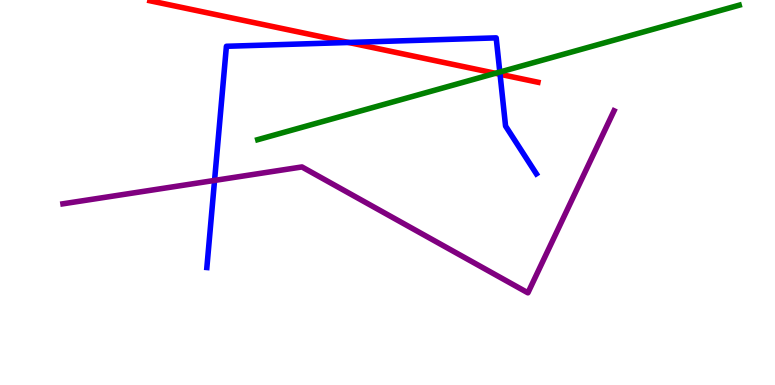[{'lines': ['blue', 'red'], 'intersections': [{'x': 4.5, 'y': 8.9}, {'x': 6.45, 'y': 8.07}]}, {'lines': ['green', 'red'], 'intersections': [{'x': 6.39, 'y': 8.1}]}, {'lines': ['purple', 'red'], 'intersections': []}, {'lines': ['blue', 'green'], 'intersections': [{'x': 6.45, 'y': 8.13}]}, {'lines': ['blue', 'purple'], 'intersections': [{'x': 2.77, 'y': 5.31}]}, {'lines': ['green', 'purple'], 'intersections': []}]